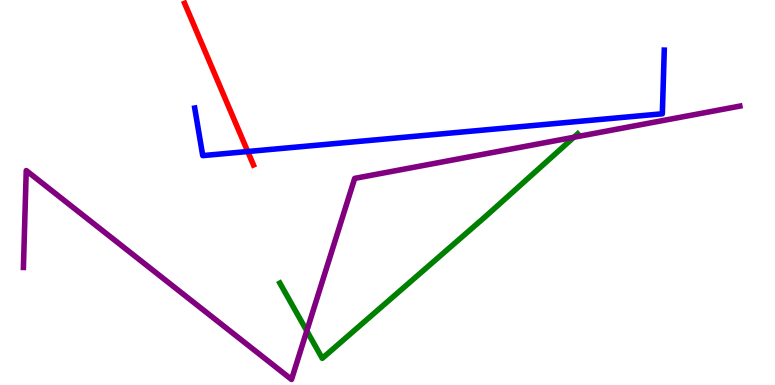[{'lines': ['blue', 'red'], 'intersections': [{'x': 3.2, 'y': 6.06}]}, {'lines': ['green', 'red'], 'intersections': []}, {'lines': ['purple', 'red'], 'intersections': []}, {'lines': ['blue', 'green'], 'intersections': []}, {'lines': ['blue', 'purple'], 'intersections': []}, {'lines': ['green', 'purple'], 'intersections': [{'x': 3.96, 'y': 1.41}, {'x': 7.4, 'y': 6.43}]}]